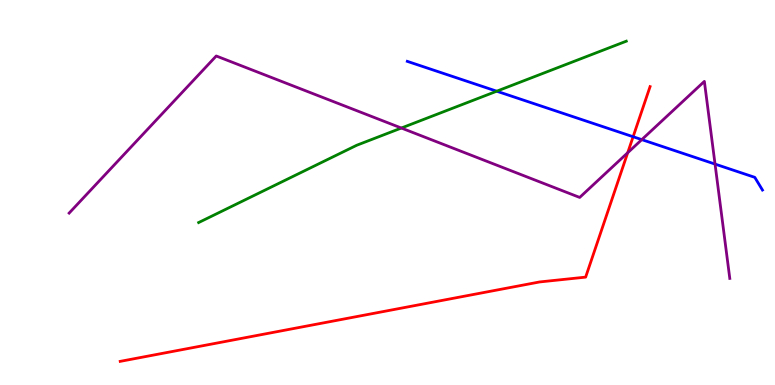[{'lines': ['blue', 'red'], 'intersections': [{'x': 8.17, 'y': 6.45}]}, {'lines': ['green', 'red'], 'intersections': []}, {'lines': ['purple', 'red'], 'intersections': [{'x': 8.1, 'y': 6.03}]}, {'lines': ['blue', 'green'], 'intersections': [{'x': 6.41, 'y': 7.63}]}, {'lines': ['blue', 'purple'], 'intersections': [{'x': 8.28, 'y': 6.37}, {'x': 9.23, 'y': 5.74}]}, {'lines': ['green', 'purple'], 'intersections': [{'x': 5.18, 'y': 6.67}]}]